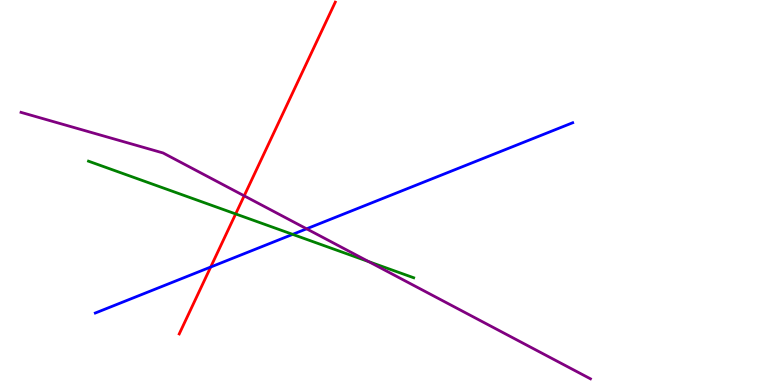[{'lines': ['blue', 'red'], 'intersections': [{'x': 2.72, 'y': 3.06}]}, {'lines': ['green', 'red'], 'intersections': [{'x': 3.04, 'y': 4.44}]}, {'lines': ['purple', 'red'], 'intersections': [{'x': 3.15, 'y': 4.91}]}, {'lines': ['blue', 'green'], 'intersections': [{'x': 3.78, 'y': 3.91}]}, {'lines': ['blue', 'purple'], 'intersections': [{'x': 3.96, 'y': 4.06}]}, {'lines': ['green', 'purple'], 'intersections': [{'x': 4.76, 'y': 3.2}]}]